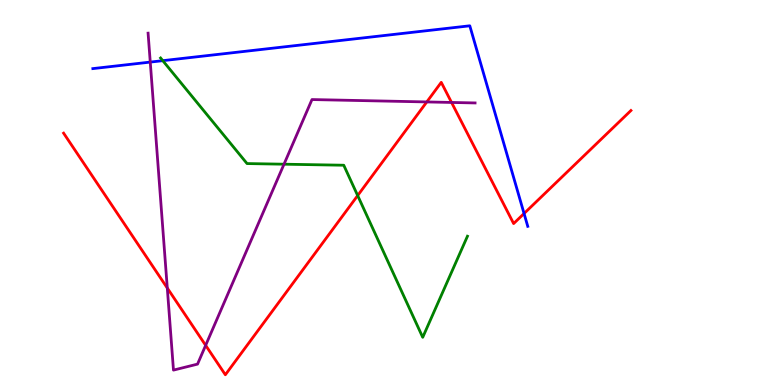[{'lines': ['blue', 'red'], 'intersections': [{'x': 6.76, 'y': 4.45}]}, {'lines': ['green', 'red'], 'intersections': [{'x': 4.62, 'y': 4.92}]}, {'lines': ['purple', 'red'], 'intersections': [{'x': 2.16, 'y': 2.52}, {'x': 2.65, 'y': 1.03}, {'x': 5.51, 'y': 7.35}, {'x': 5.83, 'y': 7.34}]}, {'lines': ['blue', 'green'], 'intersections': [{'x': 2.1, 'y': 8.42}]}, {'lines': ['blue', 'purple'], 'intersections': [{'x': 1.94, 'y': 8.39}]}, {'lines': ['green', 'purple'], 'intersections': [{'x': 3.66, 'y': 5.74}]}]